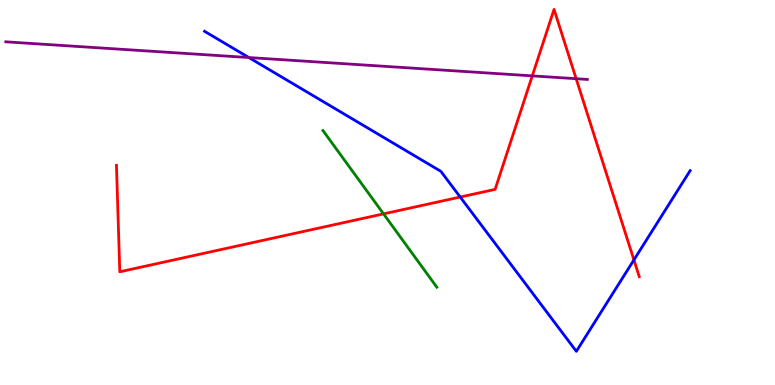[{'lines': ['blue', 'red'], 'intersections': [{'x': 5.94, 'y': 4.88}, {'x': 8.18, 'y': 3.25}]}, {'lines': ['green', 'red'], 'intersections': [{'x': 4.95, 'y': 4.44}]}, {'lines': ['purple', 'red'], 'intersections': [{'x': 6.87, 'y': 8.03}, {'x': 7.43, 'y': 7.96}]}, {'lines': ['blue', 'green'], 'intersections': []}, {'lines': ['blue', 'purple'], 'intersections': [{'x': 3.21, 'y': 8.51}]}, {'lines': ['green', 'purple'], 'intersections': []}]